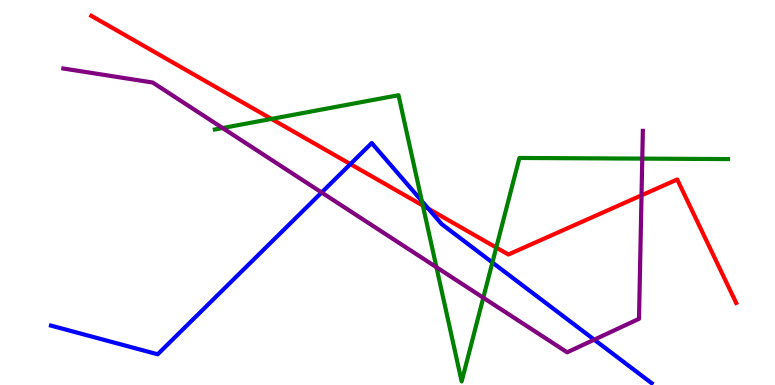[{'lines': ['blue', 'red'], 'intersections': [{'x': 4.52, 'y': 5.74}, {'x': 5.53, 'y': 4.58}]}, {'lines': ['green', 'red'], 'intersections': [{'x': 3.5, 'y': 6.91}, {'x': 5.46, 'y': 4.66}, {'x': 6.4, 'y': 3.57}]}, {'lines': ['purple', 'red'], 'intersections': [{'x': 8.28, 'y': 4.93}]}, {'lines': ['blue', 'green'], 'intersections': [{'x': 5.44, 'y': 4.78}, {'x': 6.35, 'y': 3.18}]}, {'lines': ['blue', 'purple'], 'intersections': [{'x': 4.15, 'y': 5.0}, {'x': 7.67, 'y': 1.18}]}, {'lines': ['green', 'purple'], 'intersections': [{'x': 2.87, 'y': 6.67}, {'x': 5.63, 'y': 3.06}, {'x': 6.24, 'y': 2.27}, {'x': 8.29, 'y': 5.88}]}]